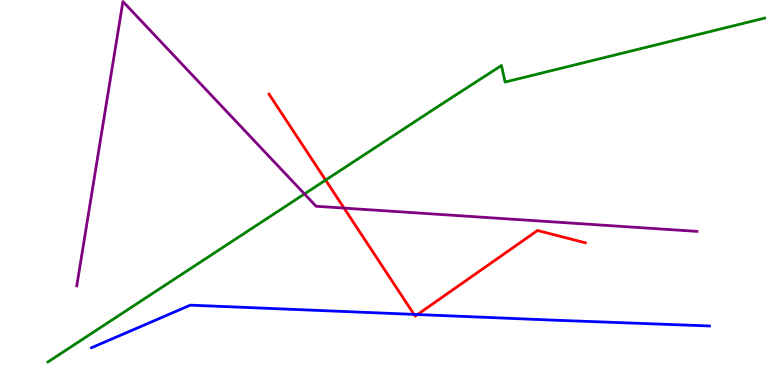[{'lines': ['blue', 'red'], 'intersections': [{'x': 5.34, 'y': 1.83}, {'x': 5.39, 'y': 1.83}]}, {'lines': ['green', 'red'], 'intersections': [{'x': 4.2, 'y': 5.32}]}, {'lines': ['purple', 'red'], 'intersections': [{'x': 4.44, 'y': 4.59}]}, {'lines': ['blue', 'green'], 'intersections': []}, {'lines': ['blue', 'purple'], 'intersections': []}, {'lines': ['green', 'purple'], 'intersections': [{'x': 3.93, 'y': 4.96}]}]